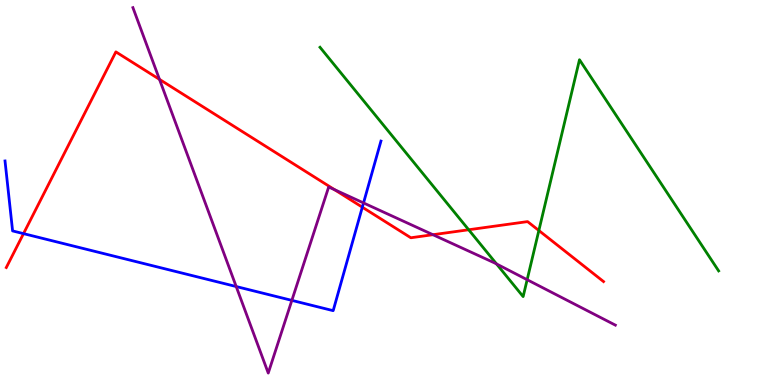[{'lines': ['blue', 'red'], 'intersections': [{'x': 0.303, 'y': 3.93}, {'x': 4.68, 'y': 4.62}]}, {'lines': ['green', 'red'], 'intersections': [{'x': 6.05, 'y': 4.03}, {'x': 6.95, 'y': 4.01}]}, {'lines': ['purple', 'red'], 'intersections': [{'x': 2.06, 'y': 7.94}, {'x': 4.32, 'y': 5.07}, {'x': 5.59, 'y': 3.9}]}, {'lines': ['blue', 'green'], 'intersections': []}, {'lines': ['blue', 'purple'], 'intersections': [{'x': 3.05, 'y': 2.56}, {'x': 3.77, 'y': 2.2}, {'x': 4.69, 'y': 4.73}]}, {'lines': ['green', 'purple'], 'intersections': [{'x': 6.41, 'y': 3.14}, {'x': 6.8, 'y': 2.73}]}]